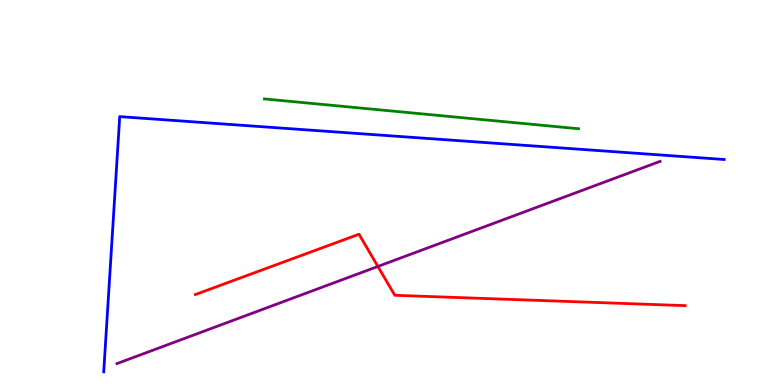[{'lines': ['blue', 'red'], 'intersections': []}, {'lines': ['green', 'red'], 'intersections': []}, {'lines': ['purple', 'red'], 'intersections': [{'x': 4.88, 'y': 3.08}]}, {'lines': ['blue', 'green'], 'intersections': []}, {'lines': ['blue', 'purple'], 'intersections': []}, {'lines': ['green', 'purple'], 'intersections': []}]